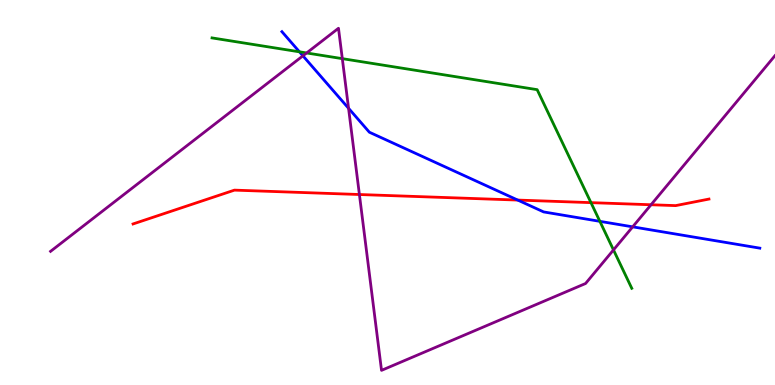[{'lines': ['blue', 'red'], 'intersections': [{'x': 6.68, 'y': 4.8}]}, {'lines': ['green', 'red'], 'intersections': [{'x': 7.63, 'y': 4.74}]}, {'lines': ['purple', 'red'], 'intersections': [{'x': 4.64, 'y': 4.95}, {'x': 8.4, 'y': 4.68}]}, {'lines': ['blue', 'green'], 'intersections': [{'x': 3.86, 'y': 8.65}, {'x': 7.74, 'y': 4.25}]}, {'lines': ['blue', 'purple'], 'intersections': [{'x': 3.91, 'y': 8.55}, {'x': 4.5, 'y': 7.19}, {'x': 8.16, 'y': 4.11}]}, {'lines': ['green', 'purple'], 'intersections': [{'x': 3.96, 'y': 8.62}, {'x': 4.42, 'y': 8.48}, {'x': 7.92, 'y': 3.51}]}]